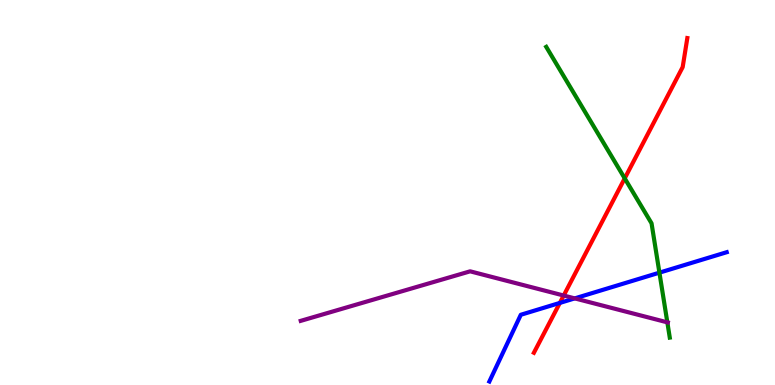[{'lines': ['blue', 'red'], 'intersections': [{'x': 7.22, 'y': 2.13}]}, {'lines': ['green', 'red'], 'intersections': [{'x': 8.06, 'y': 5.37}]}, {'lines': ['purple', 'red'], 'intersections': [{'x': 7.27, 'y': 2.32}]}, {'lines': ['blue', 'green'], 'intersections': [{'x': 8.51, 'y': 2.92}]}, {'lines': ['blue', 'purple'], 'intersections': [{'x': 7.42, 'y': 2.25}]}, {'lines': ['green', 'purple'], 'intersections': [{'x': 8.61, 'y': 1.63}]}]